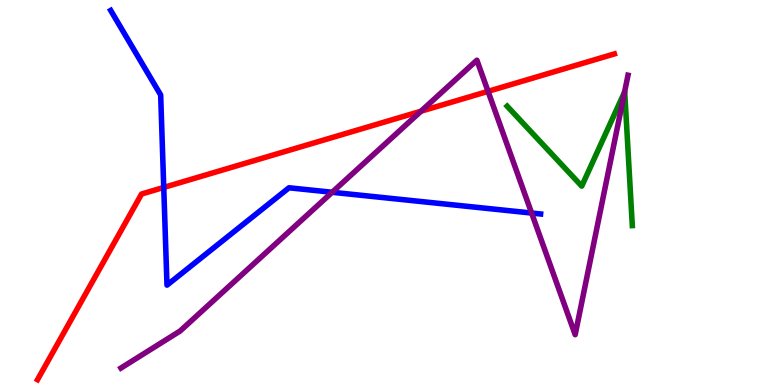[{'lines': ['blue', 'red'], 'intersections': [{'x': 2.11, 'y': 5.13}]}, {'lines': ['green', 'red'], 'intersections': []}, {'lines': ['purple', 'red'], 'intersections': [{'x': 5.43, 'y': 7.11}, {'x': 6.3, 'y': 7.63}]}, {'lines': ['blue', 'green'], 'intersections': []}, {'lines': ['blue', 'purple'], 'intersections': [{'x': 4.29, 'y': 5.01}, {'x': 6.86, 'y': 4.47}]}, {'lines': ['green', 'purple'], 'intersections': [{'x': 8.06, 'y': 7.61}]}]